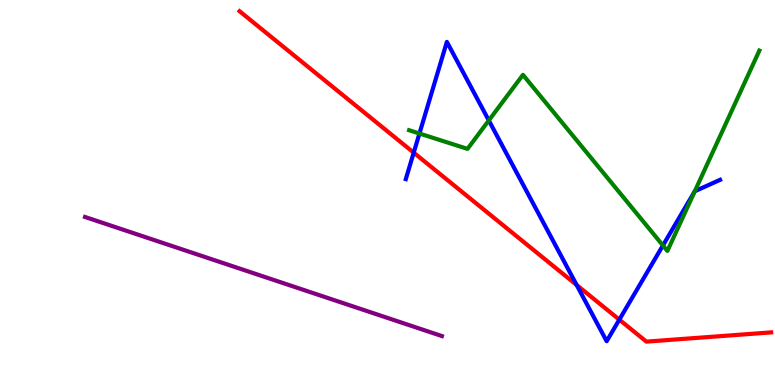[{'lines': ['blue', 'red'], 'intersections': [{'x': 5.34, 'y': 6.03}, {'x': 7.44, 'y': 2.6}, {'x': 7.99, 'y': 1.7}]}, {'lines': ['green', 'red'], 'intersections': []}, {'lines': ['purple', 'red'], 'intersections': []}, {'lines': ['blue', 'green'], 'intersections': [{'x': 5.41, 'y': 6.53}, {'x': 6.31, 'y': 6.87}, {'x': 8.55, 'y': 3.62}, {'x': 8.97, 'y': 5.03}]}, {'lines': ['blue', 'purple'], 'intersections': []}, {'lines': ['green', 'purple'], 'intersections': []}]